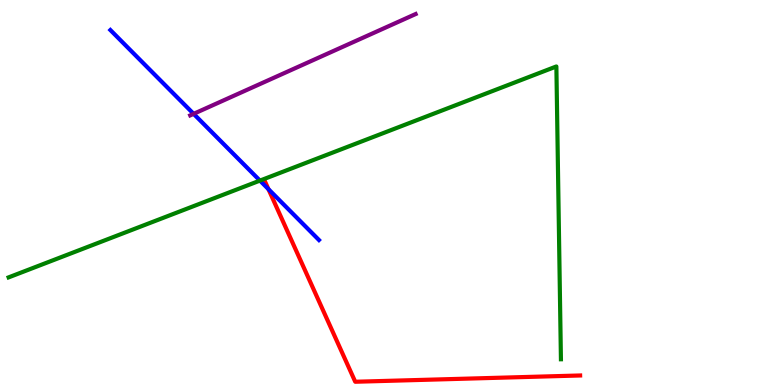[{'lines': ['blue', 'red'], 'intersections': [{'x': 3.46, 'y': 5.09}]}, {'lines': ['green', 'red'], 'intersections': []}, {'lines': ['purple', 'red'], 'intersections': []}, {'lines': ['blue', 'green'], 'intersections': [{'x': 3.35, 'y': 5.31}]}, {'lines': ['blue', 'purple'], 'intersections': [{'x': 2.5, 'y': 7.04}]}, {'lines': ['green', 'purple'], 'intersections': []}]